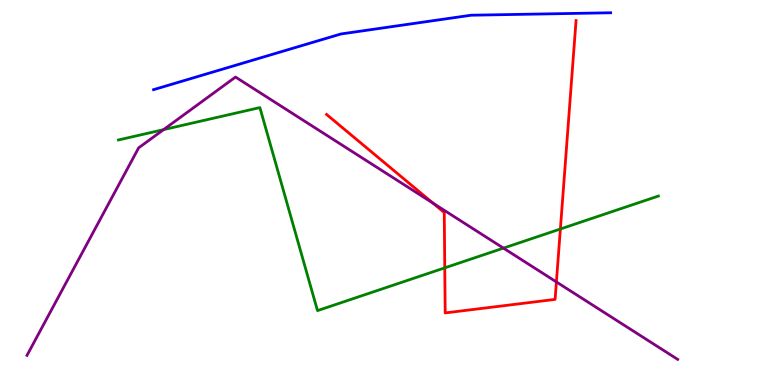[{'lines': ['blue', 'red'], 'intersections': []}, {'lines': ['green', 'red'], 'intersections': [{'x': 5.74, 'y': 3.04}, {'x': 7.23, 'y': 4.05}]}, {'lines': ['purple', 'red'], 'intersections': [{'x': 5.59, 'y': 4.72}, {'x': 7.18, 'y': 2.68}]}, {'lines': ['blue', 'green'], 'intersections': []}, {'lines': ['blue', 'purple'], 'intersections': []}, {'lines': ['green', 'purple'], 'intersections': [{'x': 2.11, 'y': 6.63}, {'x': 6.5, 'y': 3.56}]}]